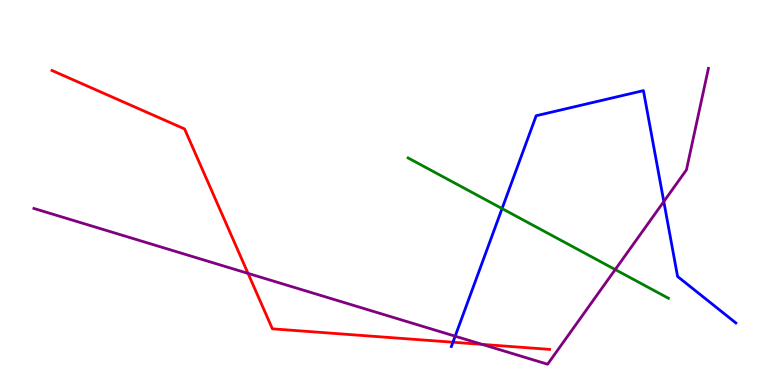[{'lines': ['blue', 'red'], 'intersections': [{'x': 5.84, 'y': 1.11}]}, {'lines': ['green', 'red'], 'intersections': []}, {'lines': ['purple', 'red'], 'intersections': [{'x': 3.2, 'y': 2.9}, {'x': 6.22, 'y': 1.05}]}, {'lines': ['blue', 'green'], 'intersections': [{'x': 6.48, 'y': 4.58}]}, {'lines': ['blue', 'purple'], 'intersections': [{'x': 5.87, 'y': 1.27}, {'x': 8.57, 'y': 4.76}]}, {'lines': ['green', 'purple'], 'intersections': [{'x': 7.94, 'y': 3.0}]}]